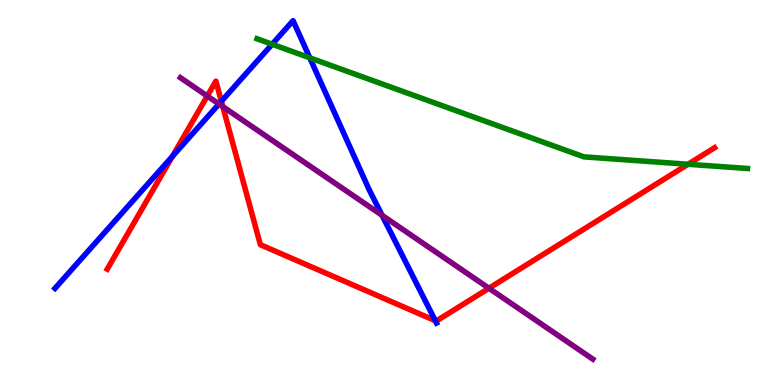[{'lines': ['blue', 'red'], 'intersections': [{'x': 2.22, 'y': 5.94}, {'x': 2.86, 'y': 7.37}, {'x': 5.62, 'y': 1.67}]}, {'lines': ['green', 'red'], 'intersections': [{'x': 8.88, 'y': 5.73}]}, {'lines': ['purple', 'red'], 'intersections': [{'x': 2.67, 'y': 7.51}, {'x': 2.88, 'y': 7.23}, {'x': 6.31, 'y': 2.51}]}, {'lines': ['blue', 'green'], 'intersections': [{'x': 3.51, 'y': 8.85}, {'x': 4.0, 'y': 8.5}]}, {'lines': ['blue', 'purple'], 'intersections': [{'x': 2.83, 'y': 7.3}, {'x': 4.93, 'y': 4.41}]}, {'lines': ['green', 'purple'], 'intersections': []}]